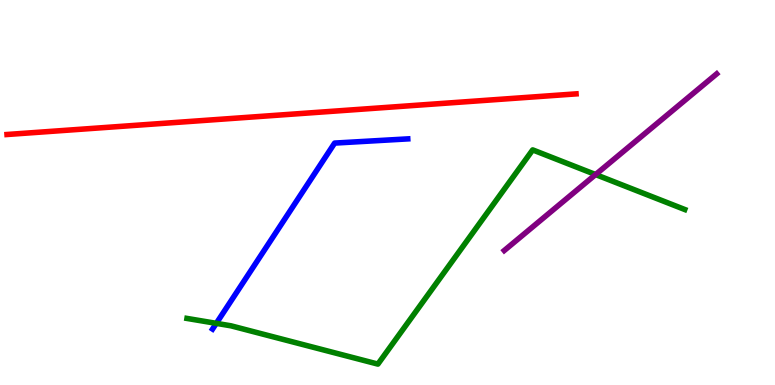[{'lines': ['blue', 'red'], 'intersections': []}, {'lines': ['green', 'red'], 'intersections': []}, {'lines': ['purple', 'red'], 'intersections': []}, {'lines': ['blue', 'green'], 'intersections': [{'x': 2.79, 'y': 1.6}]}, {'lines': ['blue', 'purple'], 'intersections': []}, {'lines': ['green', 'purple'], 'intersections': [{'x': 7.69, 'y': 5.47}]}]